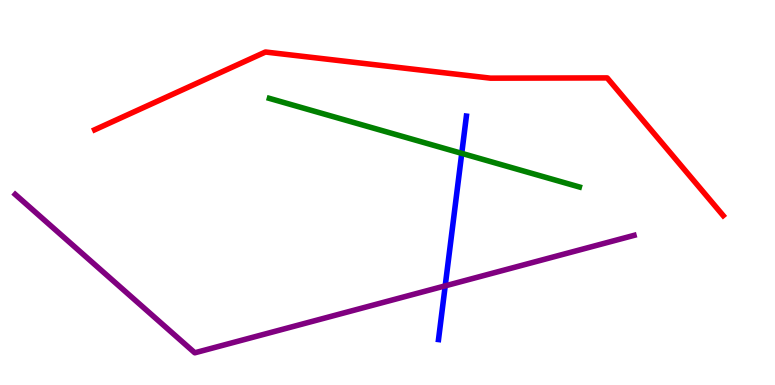[{'lines': ['blue', 'red'], 'intersections': []}, {'lines': ['green', 'red'], 'intersections': []}, {'lines': ['purple', 'red'], 'intersections': []}, {'lines': ['blue', 'green'], 'intersections': [{'x': 5.96, 'y': 6.02}]}, {'lines': ['blue', 'purple'], 'intersections': [{'x': 5.74, 'y': 2.58}]}, {'lines': ['green', 'purple'], 'intersections': []}]